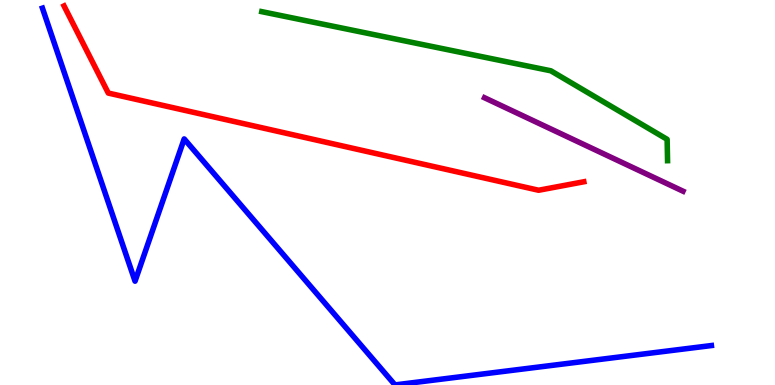[{'lines': ['blue', 'red'], 'intersections': []}, {'lines': ['green', 'red'], 'intersections': []}, {'lines': ['purple', 'red'], 'intersections': []}, {'lines': ['blue', 'green'], 'intersections': []}, {'lines': ['blue', 'purple'], 'intersections': []}, {'lines': ['green', 'purple'], 'intersections': []}]